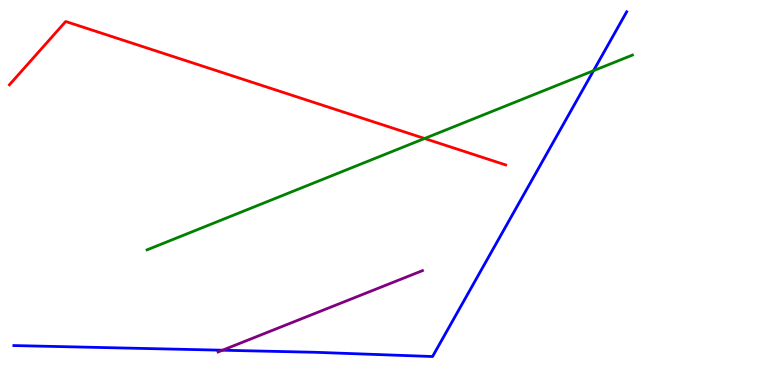[{'lines': ['blue', 'red'], 'intersections': []}, {'lines': ['green', 'red'], 'intersections': [{'x': 5.48, 'y': 6.4}]}, {'lines': ['purple', 'red'], 'intersections': []}, {'lines': ['blue', 'green'], 'intersections': [{'x': 7.66, 'y': 8.16}]}, {'lines': ['blue', 'purple'], 'intersections': [{'x': 2.87, 'y': 0.903}]}, {'lines': ['green', 'purple'], 'intersections': []}]